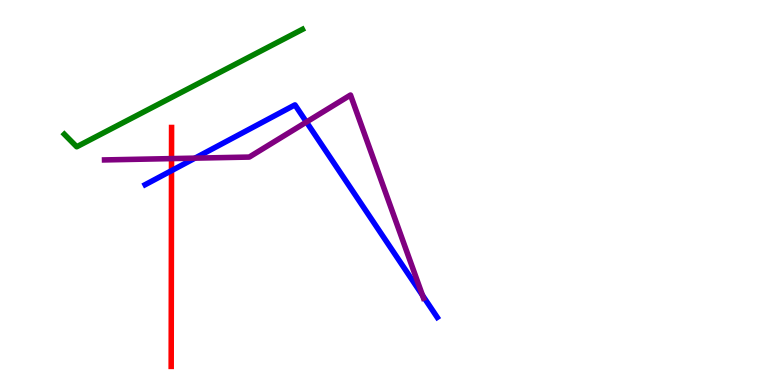[{'lines': ['blue', 'red'], 'intersections': [{'x': 2.21, 'y': 5.57}]}, {'lines': ['green', 'red'], 'intersections': []}, {'lines': ['purple', 'red'], 'intersections': [{'x': 2.21, 'y': 5.88}]}, {'lines': ['blue', 'green'], 'intersections': []}, {'lines': ['blue', 'purple'], 'intersections': [{'x': 2.52, 'y': 5.89}, {'x': 3.95, 'y': 6.83}, {'x': 5.45, 'y': 2.33}]}, {'lines': ['green', 'purple'], 'intersections': []}]